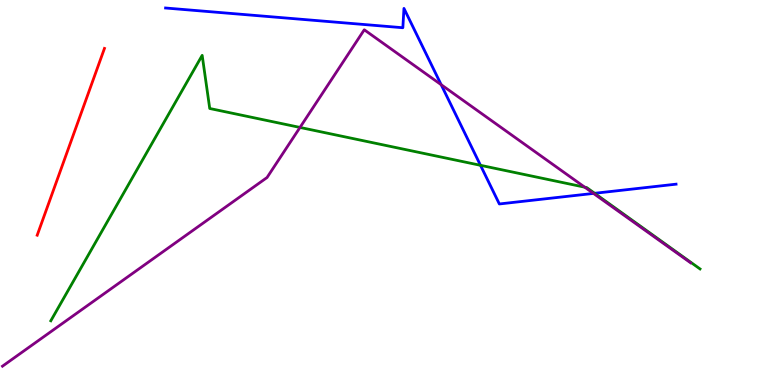[{'lines': ['blue', 'red'], 'intersections': []}, {'lines': ['green', 'red'], 'intersections': []}, {'lines': ['purple', 'red'], 'intersections': []}, {'lines': ['blue', 'green'], 'intersections': [{'x': 6.2, 'y': 5.71}, {'x': 7.67, 'y': 4.98}]}, {'lines': ['blue', 'purple'], 'intersections': [{'x': 5.69, 'y': 7.8}, {'x': 7.66, 'y': 4.98}]}, {'lines': ['green', 'purple'], 'intersections': [{'x': 3.87, 'y': 6.69}, {'x': 7.54, 'y': 5.14}]}]